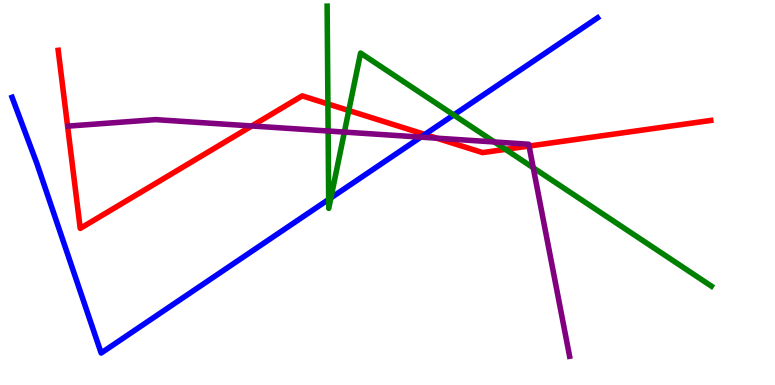[{'lines': ['blue', 'red'], 'intersections': [{'x': 5.48, 'y': 6.51}]}, {'lines': ['green', 'red'], 'intersections': [{'x': 4.23, 'y': 7.3}, {'x': 4.5, 'y': 7.13}, {'x': 6.52, 'y': 6.12}]}, {'lines': ['purple', 'red'], 'intersections': [{'x': 3.25, 'y': 6.73}, {'x': 5.64, 'y': 6.41}, {'x': 6.83, 'y': 6.21}]}, {'lines': ['blue', 'green'], 'intersections': [{'x': 4.24, 'y': 4.82}, {'x': 4.27, 'y': 4.86}, {'x': 5.85, 'y': 7.01}]}, {'lines': ['blue', 'purple'], 'intersections': [{'x': 5.43, 'y': 6.44}]}, {'lines': ['green', 'purple'], 'intersections': [{'x': 4.23, 'y': 6.6}, {'x': 4.44, 'y': 6.57}, {'x': 6.38, 'y': 6.31}, {'x': 6.88, 'y': 5.64}]}]